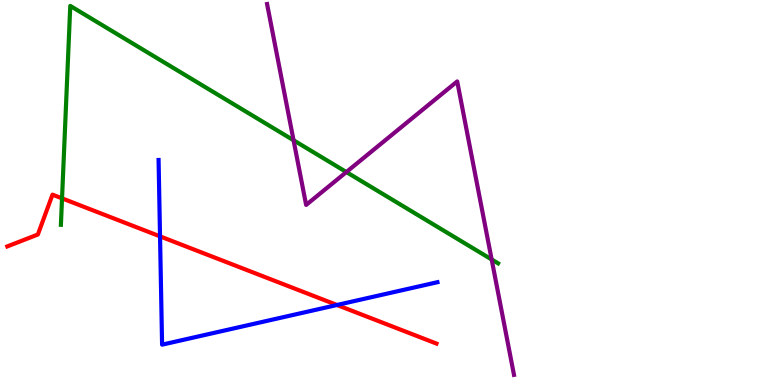[{'lines': ['blue', 'red'], 'intersections': [{'x': 2.06, 'y': 3.86}, {'x': 4.35, 'y': 2.08}]}, {'lines': ['green', 'red'], 'intersections': [{'x': 0.8, 'y': 4.85}]}, {'lines': ['purple', 'red'], 'intersections': []}, {'lines': ['blue', 'green'], 'intersections': []}, {'lines': ['blue', 'purple'], 'intersections': []}, {'lines': ['green', 'purple'], 'intersections': [{'x': 3.79, 'y': 6.36}, {'x': 4.47, 'y': 5.53}, {'x': 6.34, 'y': 3.26}]}]